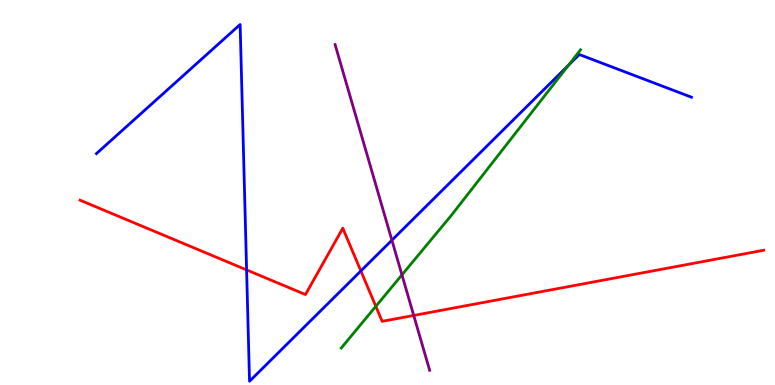[{'lines': ['blue', 'red'], 'intersections': [{'x': 3.18, 'y': 2.99}, {'x': 4.66, 'y': 2.96}]}, {'lines': ['green', 'red'], 'intersections': [{'x': 4.85, 'y': 2.04}]}, {'lines': ['purple', 'red'], 'intersections': [{'x': 5.34, 'y': 1.81}]}, {'lines': ['blue', 'green'], 'intersections': [{'x': 7.34, 'y': 8.31}]}, {'lines': ['blue', 'purple'], 'intersections': [{'x': 5.06, 'y': 3.76}]}, {'lines': ['green', 'purple'], 'intersections': [{'x': 5.19, 'y': 2.86}]}]